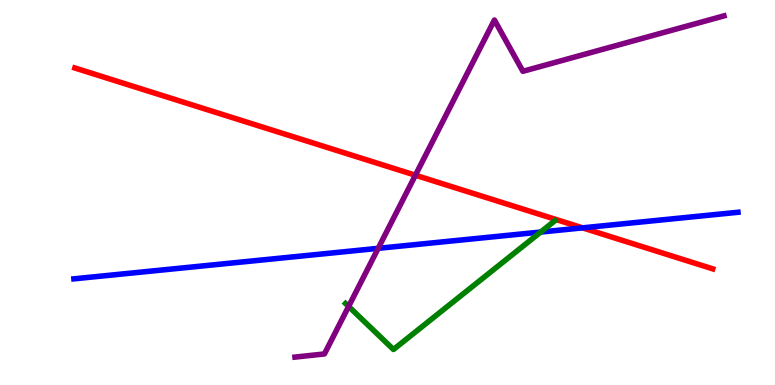[{'lines': ['blue', 'red'], 'intersections': [{'x': 7.52, 'y': 4.08}]}, {'lines': ['green', 'red'], 'intersections': []}, {'lines': ['purple', 'red'], 'intersections': [{'x': 5.36, 'y': 5.45}]}, {'lines': ['blue', 'green'], 'intersections': [{'x': 6.98, 'y': 3.97}]}, {'lines': ['blue', 'purple'], 'intersections': [{'x': 4.88, 'y': 3.55}]}, {'lines': ['green', 'purple'], 'intersections': [{'x': 4.5, 'y': 2.04}]}]